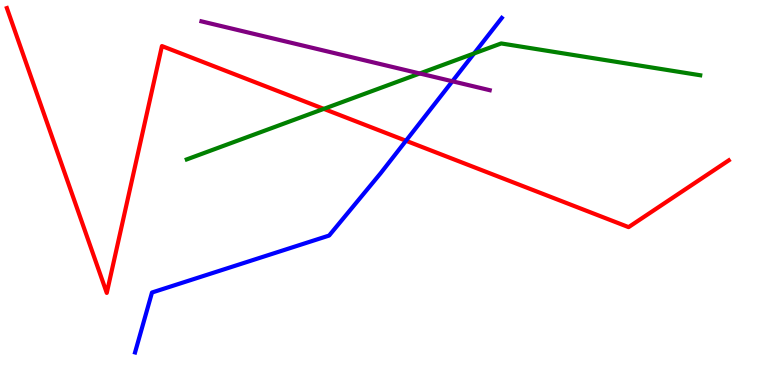[{'lines': ['blue', 'red'], 'intersections': [{'x': 5.24, 'y': 6.34}]}, {'lines': ['green', 'red'], 'intersections': [{'x': 4.18, 'y': 7.17}]}, {'lines': ['purple', 'red'], 'intersections': []}, {'lines': ['blue', 'green'], 'intersections': [{'x': 6.12, 'y': 8.61}]}, {'lines': ['blue', 'purple'], 'intersections': [{'x': 5.84, 'y': 7.89}]}, {'lines': ['green', 'purple'], 'intersections': [{'x': 5.42, 'y': 8.09}]}]